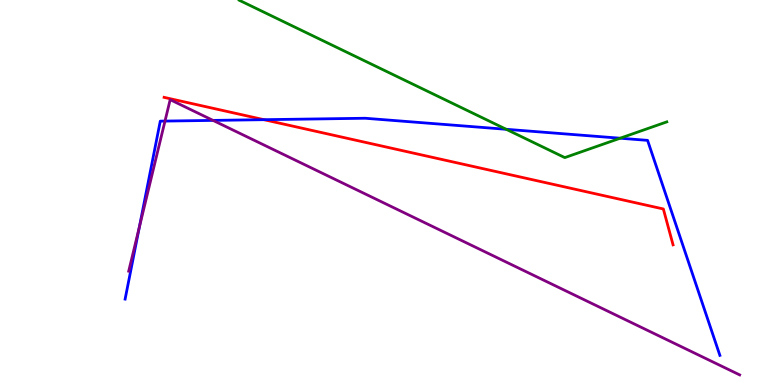[{'lines': ['blue', 'red'], 'intersections': [{'x': 3.41, 'y': 6.89}]}, {'lines': ['green', 'red'], 'intersections': []}, {'lines': ['purple', 'red'], 'intersections': []}, {'lines': ['blue', 'green'], 'intersections': [{'x': 6.53, 'y': 6.64}, {'x': 8.0, 'y': 6.41}]}, {'lines': ['blue', 'purple'], 'intersections': [{'x': 1.8, 'y': 4.1}, {'x': 2.13, 'y': 6.86}, {'x': 2.75, 'y': 6.87}]}, {'lines': ['green', 'purple'], 'intersections': []}]